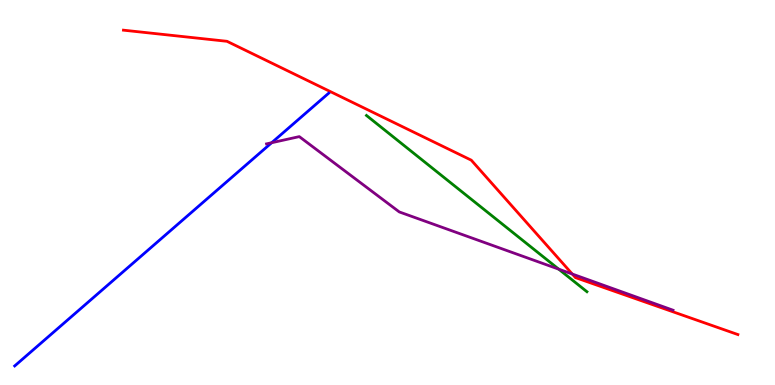[{'lines': ['blue', 'red'], 'intersections': []}, {'lines': ['green', 'red'], 'intersections': []}, {'lines': ['purple', 'red'], 'intersections': [{'x': 7.38, 'y': 2.88}]}, {'lines': ['blue', 'green'], 'intersections': []}, {'lines': ['blue', 'purple'], 'intersections': [{'x': 3.51, 'y': 6.29}]}, {'lines': ['green', 'purple'], 'intersections': [{'x': 7.21, 'y': 3.01}]}]